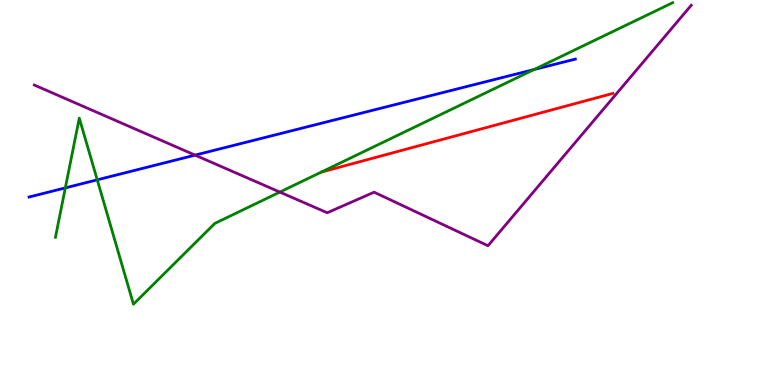[{'lines': ['blue', 'red'], 'intersections': []}, {'lines': ['green', 'red'], 'intersections': []}, {'lines': ['purple', 'red'], 'intersections': []}, {'lines': ['blue', 'green'], 'intersections': [{'x': 0.843, 'y': 5.12}, {'x': 1.25, 'y': 5.33}, {'x': 6.89, 'y': 8.19}]}, {'lines': ['blue', 'purple'], 'intersections': [{'x': 2.52, 'y': 5.97}]}, {'lines': ['green', 'purple'], 'intersections': [{'x': 3.61, 'y': 5.01}]}]